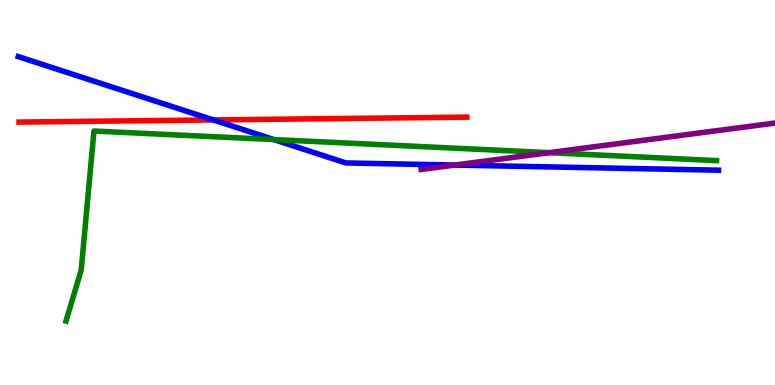[{'lines': ['blue', 'red'], 'intersections': [{'x': 2.75, 'y': 6.89}]}, {'lines': ['green', 'red'], 'intersections': []}, {'lines': ['purple', 'red'], 'intersections': []}, {'lines': ['blue', 'green'], 'intersections': [{'x': 3.53, 'y': 6.37}]}, {'lines': ['blue', 'purple'], 'intersections': [{'x': 5.87, 'y': 5.71}]}, {'lines': ['green', 'purple'], 'intersections': [{'x': 7.09, 'y': 6.03}]}]